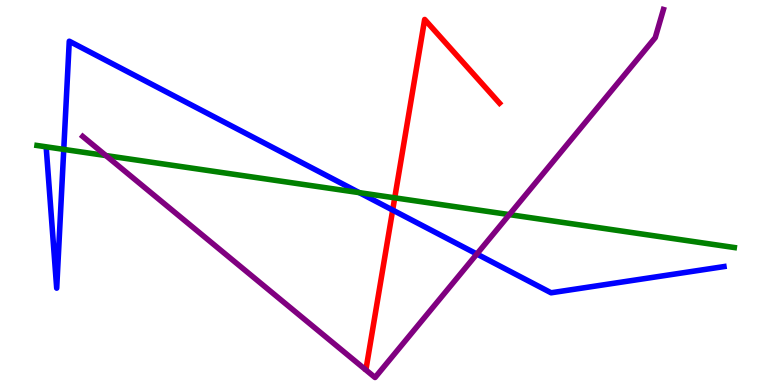[{'lines': ['blue', 'red'], 'intersections': [{'x': 5.07, 'y': 4.54}]}, {'lines': ['green', 'red'], 'intersections': [{'x': 5.09, 'y': 4.86}]}, {'lines': ['purple', 'red'], 'intersections': []}, {'lines': ['blue', 'green'], 'intersections': [{'x': 0.823, 'y': 6.12}, {'x': 4.64, 'y': 5.0}]}, {'lines': ['blue', 'purple'], 'intersections': [{'x': 6.15, 'y': 3.4}]}, {'lines': ['green', 'purple'], 'intersections': [{'x': 1.37, 'y': 5.96}, {'x': 6.57, 'y': 4.43}]}]